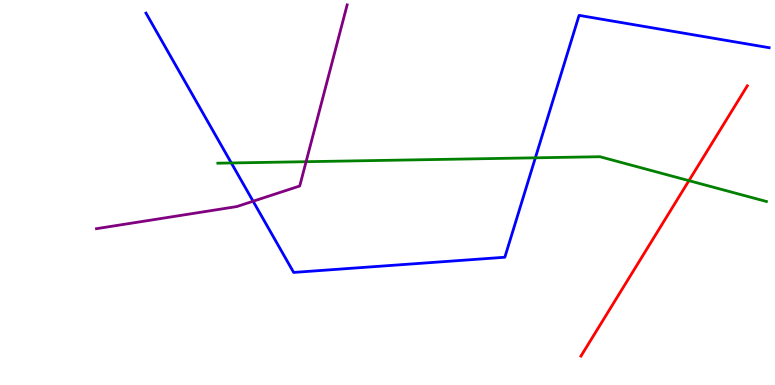[{'lines': ['blue', 'red'], 'intersections': []}, {'lines': ['green', 'red'], 'intersections': [{'x': 8.89, 'y': 5.31}]}, {'lines': ['purple', 'red'], 'intersections': []}, {'lines': ['blue', 'green'], 'intersections': [{'x': 2.98, 'y': 5.77}, {'x': 6.91, 'y': 5.9}]}, {'lines': ['blue', 'purple'], 'intersections': [{'x': 3.27, 'y': 4.77}]}, {'lines': ['green', 'purple'], 'intersections': [{'x': 3.95, 'y': 5.8}]}]